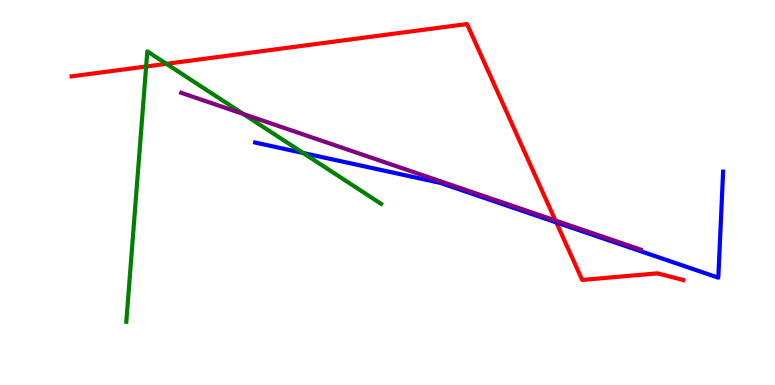[{'lines': ['blue', 'red'], 'intersections': [{'x': 7.18, 'y': 4.22}]}, {'lines': ['green', 'red'], 'intersections': [{'x': 1.89, 'y': 8.27}, {'x': 2.15, 'y': 8.34}]}, {'lines': ['purple', 'red'], 'intersections': [{'x': 7.17, 'y': 4.27}]}, {'lines': ['blue', 'green'], 'intersections': [{'x': 3.91, 'y': 6.03}]}, {'lines': ['blue', 'purple'], 'intersections': []}, {'lines': ['green', 'purple'], 'intersections': [{'x': 3.14, 'y': 7.04}]}]